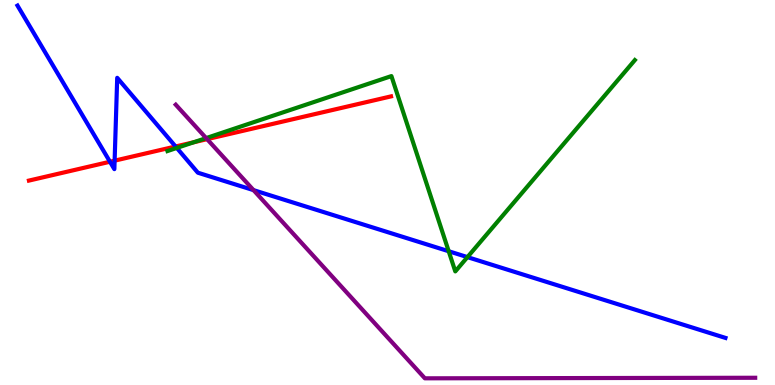[{'lines': ['blue', 'red'], 'intersections': [{'x': 1.42, 'y': 5.8}, {'x': 1.48, 'y': 5.83}, {'x': 2.27, 'y': 6.2}]}, {'lines': ['green', 'red'], 'intersections': [{'x': 2.5, 'y': 6.3}]}, {'lines': ['purple', 'red'], 'intersections': [{'x': 2.67, 'y': 6.39}]}, {'lines': ['blue', 'green'], 'intersections': [{'x': 2.28, 'y': 6.16}, {'x': 5.79, 'y': 3.47}, {'x': 6.03, 'y': 3.32}]}, {'lines': ['blue', 'purple'], 'intersections': [{'x': 3.27, 'y': 5.06}]}, {'lines': ['green', 'purple'], 'intersections': [{'x': 2.66, 'y': 6.41}]}]